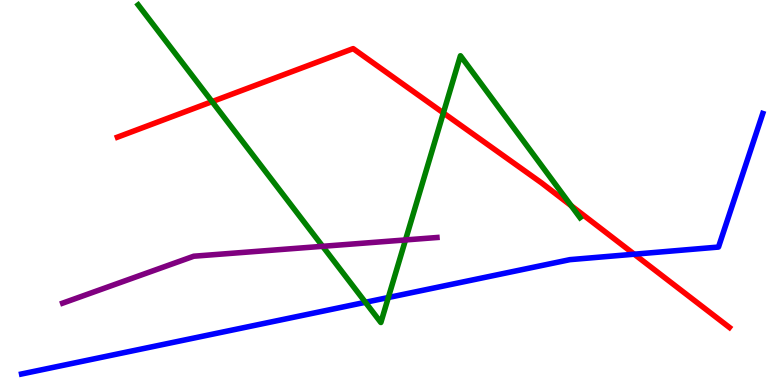[{'lines': ['blue', 'red'], 'intersections': [{'x': 8.18, 'y': 3.4}]}, {'lines': ['green', 'red'], 'intersections': [{'x': 2.74, 'y': 7.36}, {'x': 5.72, 'y': 7.07}, {'x': 7.37, 'y': 4.66}]}, {'lines': ['purple', 'red'], 'intersections': []}, {'lines': ['blue', 'green'], 'intersections': [{'x': 4.72, 'y': 2.15}, {'x': 5.01, 'y': 2.27}]}, {'lines': ['blue', 'purple'], 'intersections': []}, {'lines': ['green', 'purple'], 'intersections': [{'x': 4.16, 'y': 3.6}, {'x': 5.23, 'y': 3.77}]}]